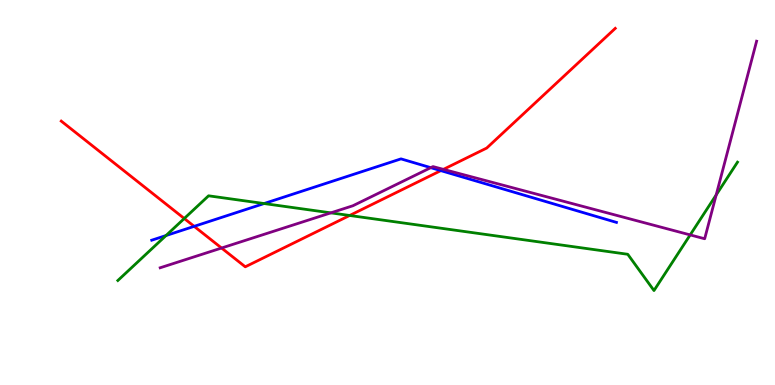[{'lines': ['blue', 'red'], 'intersections': [{'x': 2.51, 'y': 4.12}, {'x': 5.69, 'y': 5.57}]}, {'lines': ['green', 'red'], 'intersections': [{'x': 2.38, 'y': 4.32}, {'x': 4.51, 'y': 4.4}]}, {'lines': ['purple', 'red'], 'intersections': [{'x': 2.86, 'y': 3.56}, {'x': 5.72, 'y': 5.6}]}, {'lines': ['blue', 'green'], 'intersections': [{'x': 2.14, 'y': 3.88}, {'x': 3.41, 'y': 4.71}]}, {'lines': ['blue', 'purple'], 'intersections': [{'x': 5.56, 'y': 5.65}]}, {'lines': ['green', 'purple'], 'intersections': [{'x': 4.27, 'y': 4.47}, {'x': 8.91, 'y': 3.9}, {'x': 9.24, 'y': 4.94}]}]